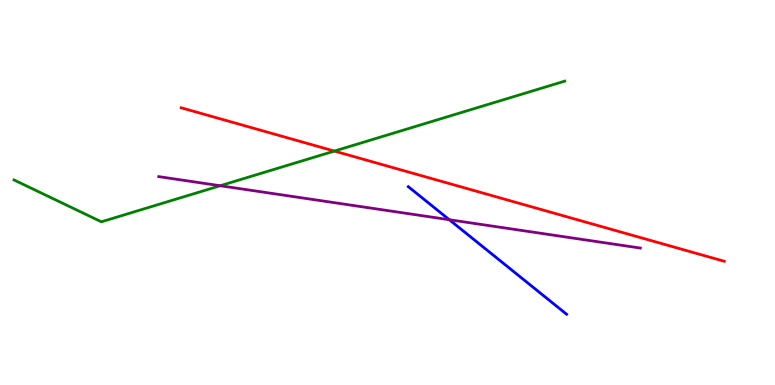[{'lines': ['blue', 'red'], 'intersections': []}, {'lines': ['green', 'red'], 'intersections': [{'x': 4.31, 'y': 6.08}]}, {'lines': ['purple', 'red'], 'intersections': []}, {'lines': ['blue', 'green'], 'intersections': []}, {'lines': ['blue', 'purple'], 'intersections': [{'x': 5.8, 'y': 4.29}]}, {'lines': ['green', 'purple'], 'intersections': [{'x': 2.84, 'y': 5.18}]}]